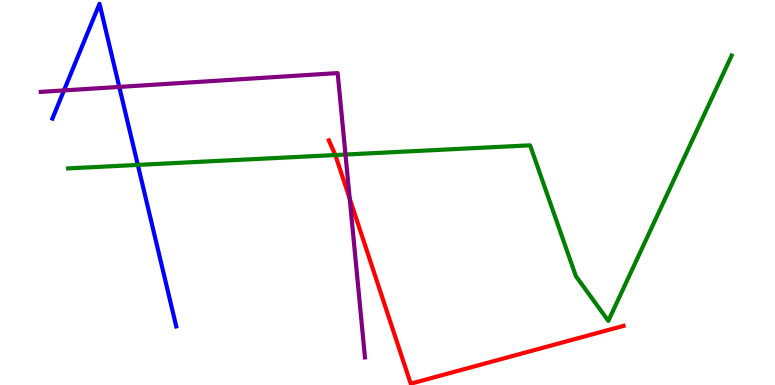[{'lines': ['blue', 'red'], 'intersections': []}, {'lines': ['green', 'red'], 'intersections': [{'x': 4.33, 'y': 5.97}]}, {'lines': ['purple', 'red'], 'intersections': [{'x': 4.51, 'y': 4.84}]}, {'lines': ['blue', 'green'], 'intersections': [{'x': 1.78, 'y': 5.72}]}, {'lines': ['blue', 'purple'], 'intersections': [{'x': 0.825, 'y': 7.65}, {'x': 1.54, 'y': 7.74}]}, {'lines': ['green', 'purple'], 'intersections': [{'x': 4.46, 'y': 5.99}]}]